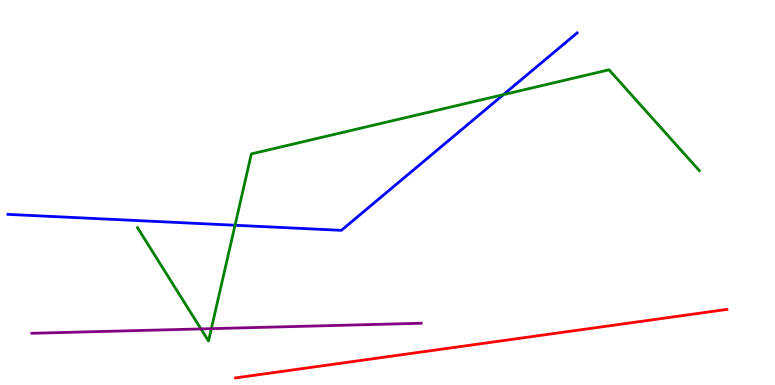[{'lines': ['blue', 'red'], 'intersections': []}, {'lines': ['green', 'red'], 'intersections': []}, {'lines': ['purple', 'red'], 'intersections': []}, {'lines': ['blue', 'green'], 'intersections': [{'x': 3.03, 'y': 4.15}, {'x': 6.5, 'y': 7.54}]}, {'lines': ['blue', 'purple'], 'intersections': []}, {'lines': ['green', 'purple'], 'intersections': [{'x': 2.59, 'y': 1.46}, {'x': 2.73, 'y': 1.46}]}]